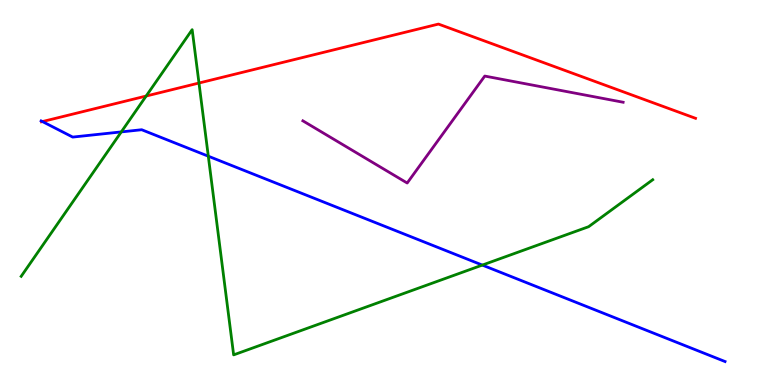[{'lines': ['blue', 'red'], 'intersections': [{'x': 0.548, 'y': 6.84}]}, {'lines': ['green', 'red'], 'intersections': [{'x': 1.89, 'y': 7.51}, {'x': 2.57, 'y': 7.84}]}, {'lines': ['purple', 'red'], 'intersections': []}, {'lines': ['blue', 'green'], 'intersections': [{'x': 1.57, 'y': 6.57}, {'x': 2.69, 'y': 5.94}, {'x': 6.22, 'y': 3.11}]}, {'lines': ['blue', 'purple'], 'intersections': []}, {'lines': ['green', 'purple'], 'intersections': []}]